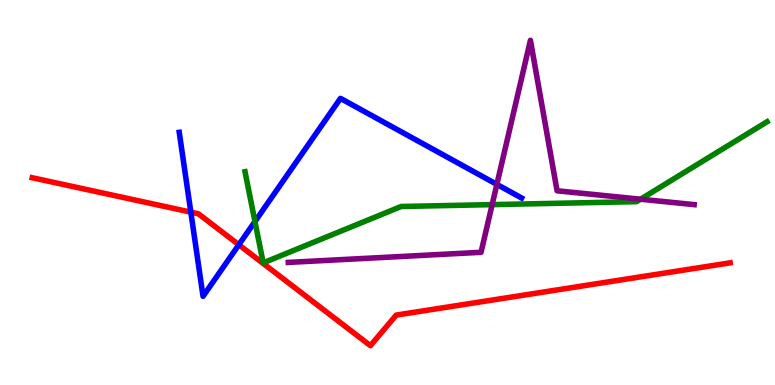[{'lines': ['blue', 'red'], 'intersections': [{'x': 2.46, 'y': 4.49}, {'x': 3.08, 'y': 3.64}]}, {'lines': ['green', 'red'], 'intersections': []}, {'lines': ['purple', 'red'], 'intersections': []}, {'lines': ['blue', 'green'], 'intersections': [{'x': 3.29, 'y': 4.25}]}, {'lines': ['blue', 'purple'], 'intersections': [{'x': 6.41, 'y': 5.21}]}, {'lines': ['green', 'purple'], 'intersections': [{'x': 6.35, 'y': 4.68}, {'x': 8.27, 'y': 4.83}]}]